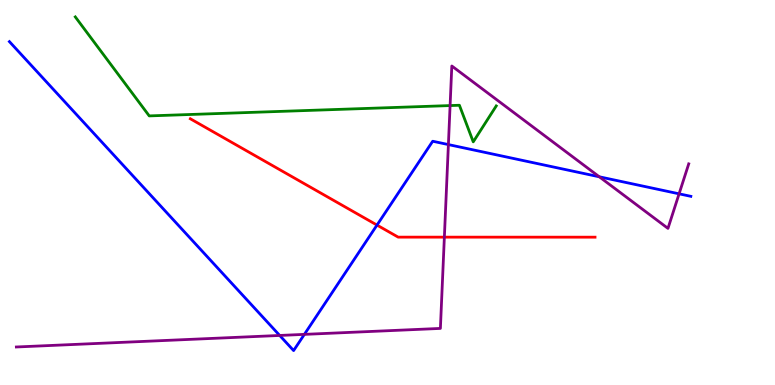[{'lines': ['blue', 'red'], 'intersections': [{'x': 4.86, 'y': 4.15}]}, {'lines': ['green', 'red'], 'intersections': []}, {'lines': ['purple', 'red'], 'intersections': [{'x': 5.73, 'y': 3.84}]}, {'lines': ['blue', 'green'], 'intersections': []}, {'lines': ['blue', 'purple'], 'intersections': [{'x': 3.61, 'y': 1.29}, {'x': 3.93, 'y': 1.31}, {'x': 5.79, 'y': 6.24}, {'x': 7.73, 'y': 5.41}, {'x': 8.76, 'y': 4.97}]}, {'lines': ['green', 'purple'], 'intersections': [{'x': 5.81, 'y': 7.26}]}]